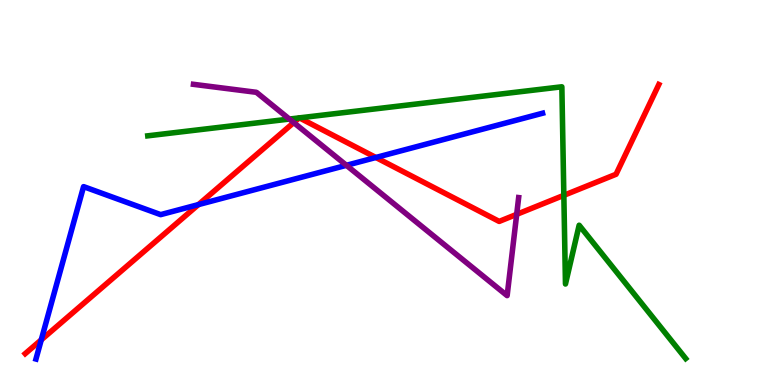[{'lines': ['blue', 'red'], 'intersections': [{'x': 0.532, 'y': 1.17}, {'x': 2.56, 'y': 4.69}, {'x': 4.85, 'y': 5.91}]}, {'lines': ['green', 'red'], 'intersections': [{'x': 3.86, 'y': 6.94}, {'x': 3.86, 'y': 6.94}, {'x': 7.28, 'y': 4.93}]}, {'lines': ['purple', 'red'], 'intersections': [{'x': 3.79, 'y': 6.82}, {'x': 6.67, 'y': 4.43}]}, {'lines': ['blue', 'green'], 'intersections': []}, {'lines': ['blue', 'purple'], 'intersections': [{'x': 4.47, 'y': 5.71}]}, {'lines': ['green', 'purple'], 'intersections': [{'x': 3.73, 'y': 6.91}]}]